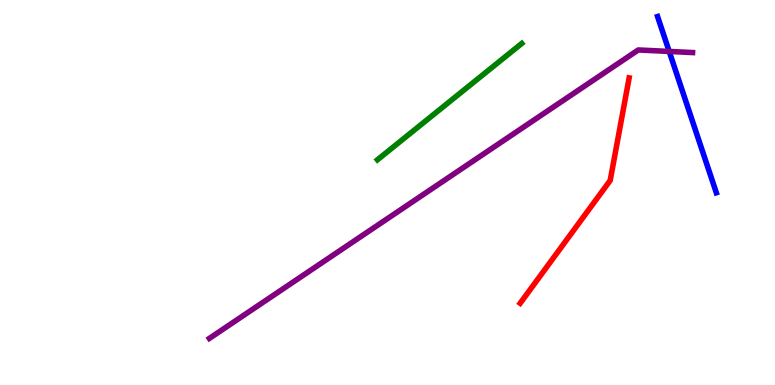[{'lines': ['blue', 'red'], 'intersections': []}, {'lines': ['green', 'red'], 'intersections': []}, {'lines': ['purple', 'red'], 'intersections': []}, {'lines': ['blue', 'green'], 'intersections': []}, {'lines': ['blue', 'purple'], 'intersections': [{'x': 8.63, 'y': 8.66}]}, {'lines': ['green', 'purple'], 'intersections': []}]